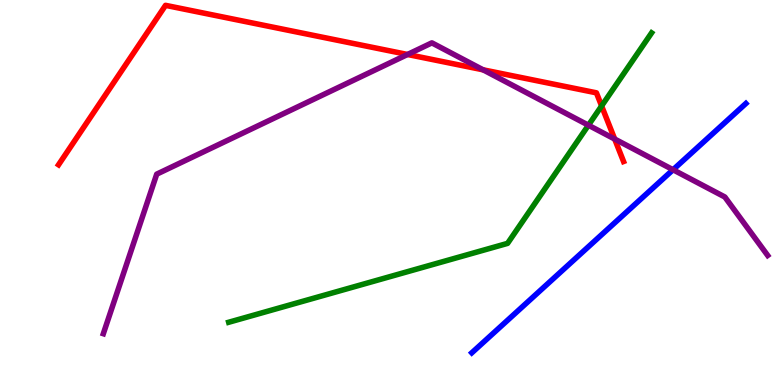[{'lines': ['blue', 'red'], 'intersections': []}, {'lines': ['green', 'red'], 'intersections': [{'x': 7.76, 'y': 7.25}]}, {'lines': ['purple', 'red'], 'intersections': [{'x': 5.26, 'y': 8.58}, {'x': 6.23, 'y': 8.19}, {'x': 7.93, 'y': 6.39}]}, {'lines': ['blue', 'green'], 'intersections': []}, {'lines': ['blue', 'purple'], 'intersections': [{'x': 8.68, 'y': 5.59}]}, {'lines': ['green', 'purple'], 'intersections': [{'x': 7.59, 'y': 6.75}]}]